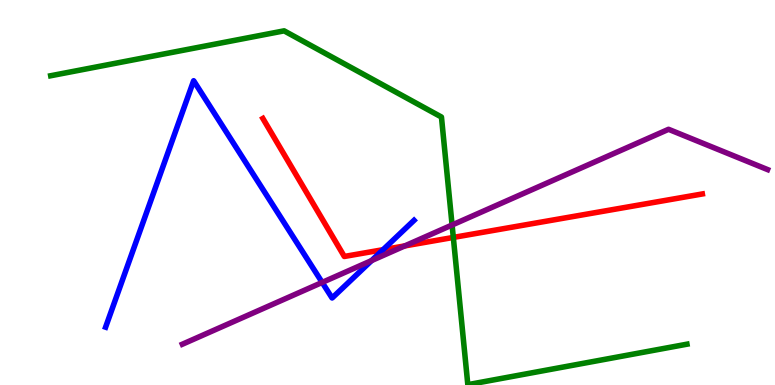[{'lines': ['blue', 'red'], 'intersections': [{'x': 4.94, 'y': 3.51}]}, {'lines': ['green', 'red'], 'intersections': [{'x': 5.85, 'y': 3.83}]}, {'lines': ['purple', 'red'], 'intersections': [{'x': 5.22, 'y': 3.61}]}, {'lines': ['blue', 'green'], 'intersections': []}, {'lines': ['blue', 'purple'], 'intersections': [{'x': 4.16, 'y': 2.66}, {'x': 4.79, 'y': 3.23}]}, {'lines': ['green', 'purple'], 'intersections': [{'x': 5.83, 'y': 4.16}]}]